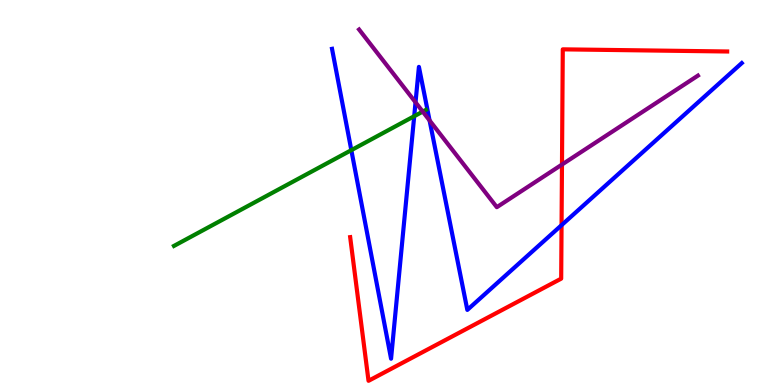[{'lines': ['blue', 'red'], 'intersections': [{'x': 7.25, 'y': 4.15}]}, {'lines': ['green', 'red'], 'intersections': []}, {'lines': ['purple', 'red'], 'intersections': [{'x': 7.25, 'y': 5.73}]}, {'lines': ['blue', 'green'], 'intersections': [{'x': 4.53, 'y': 6.1}, {'x': 5.34, 'y': 6.98}]}, {'lines': ['blue', 'purple'], 'intersections': [{'x': 5.36, 'y': 7.34}, {'x': 5.54, 'y': 6.87}]}, {'lines': ['green', 'purple'], 'intersections': [{'x': 5.45, 'y': 7.1}]}]